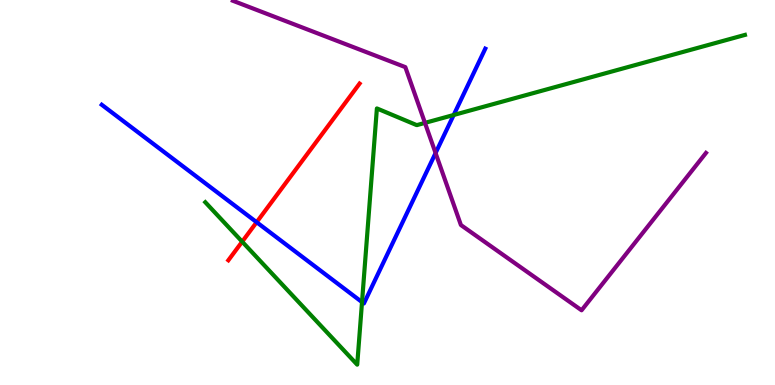[{'lines': ['blue', 'red'], 'intersections': [{'x': 3.31, 'y': 4.23}]}, {'lines': ['green', 'red'], 'intersections': [{'x': 3.12, 'y': 3.72}]}, {'lines': ['purple', 'red'], 'intersections': []}, {'lines': ['blue', 'green'], 'intersections': [{'x': 4.67, 'y': 2.15}, {'x': 5.85, 'y': 7.01}]}, {'lines': ['blue', 'purple'], 'intersections': [{'x': 5.62, 'y': 6.02}]}, {'lines': ['green', 'purple'], 'intersections': [{'x': 5.48, 'y': 6.81}]}]